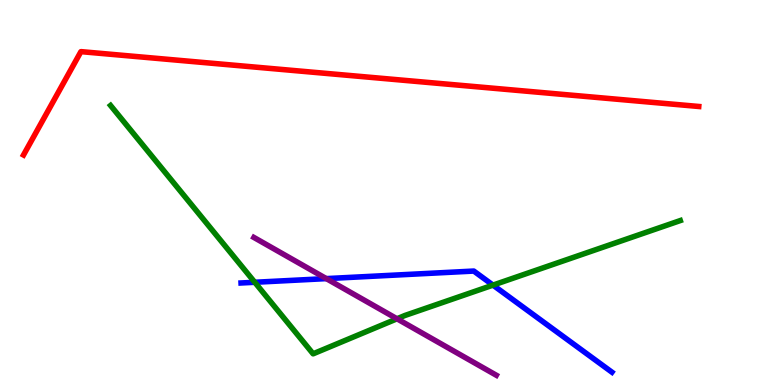[{'lines': ['blue', 'red'], 'intersections': []}, {'lines': ['green', 'red'], 'intersections': []}, {'lines': ['purple', 'red'], 'intersections': []}, {'lines': ['blue', 'green'], 'intersections': [{'x': 3.29, 'y': 2.67}, {'x': 6.36, 'y': 2.59}]}, {'lines': ['blue', 'purple'], 'intersections': [{'x': 4.21, 'y': 2.76}]}, {'lines': ['green', 'purple'], 'intersections': [{'x': 5.12, 'y': 1.72}]}]